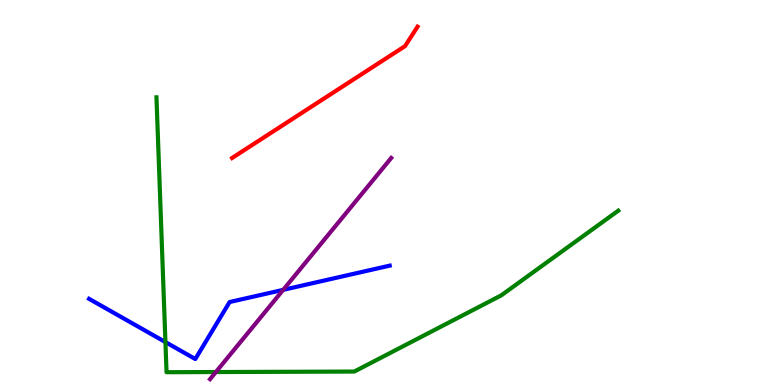[{'lines': ['blue', 'red'], 'intersections': []}, {'lines': ['green', 'red'], 'intersections': []}, {'lines': ['purple', 'red'], 'intersections': []}, {'lines': ['blue', 'green'], 'intersections': [{'x': 2.13, 'y': 1.11}]}, {'lines': ['blue', 'purple'], 'intersections': [{'x': 3.65, 'y': 2.47}]}, {'lines': ['green', 'purple'], 'intersections': [{'x': 2.79, 'y': 0.337}]}]